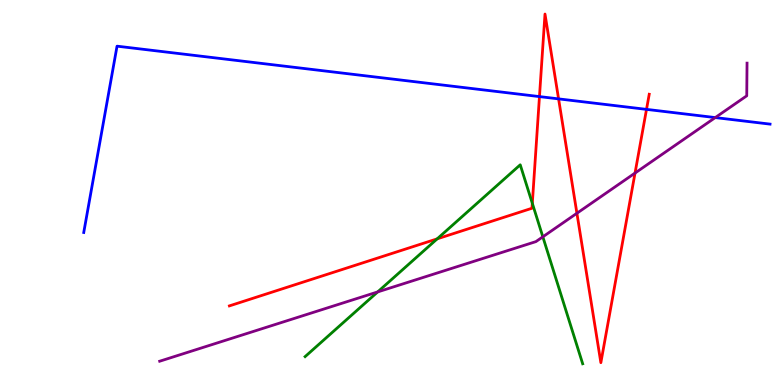[{'lines': ['blue', 'red'], 'intersections': [{'x': 6.96, 'y': 7.49}, {'x': 7.21, 'y': 7.43}, {'x': 8.34, 'y': 7.16}]}, {'lines': ['green', 'red'], 'intersections': [{'x': 5.64, 'y': 3.8}, {'x': 6.87, 'y': 4.72}]}, {'lines': ['purple', 'red'], 'intersections': [{'x': 7.44, 'y': 4.46}, {'x': 8.19, 'y': 5.5}]}, {'lines': ['blue', 'green'], 'intersections': []}, {'lines': ['blue', 'purple'], 'intersections': [{'x': 9.23, 'y': 6.95}]}, {'lines': ['green', 'purple'], 'intersections': [{'x': 4.87, 'y': 2.42}, {'x': 7.0, 'y': 3.85}]}]